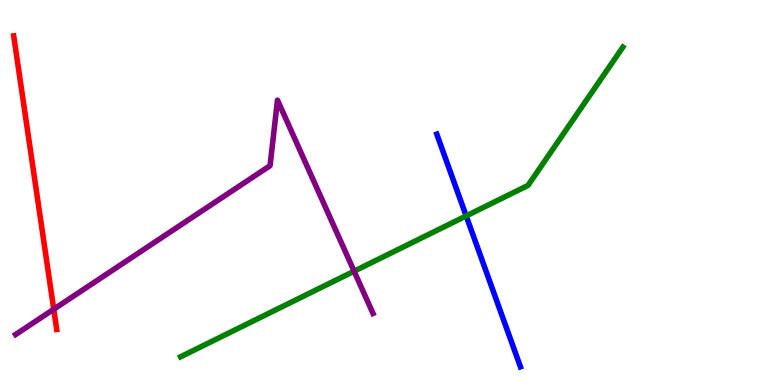[{'lines': ['blue', 'red'], 'intersections': []}, {'lines': ['green', 'red'], 'intersections': []}, {'lines': ['purple', 'red'], 'intersections': [{'x': 0.693, 'y': 1.97}]}, {'lines': ['blue', 'green'], 'intersections': [{'x': 6.02, 'y': 4.39}]}, {'lines': ['blue', 'purple'], 'intersections': []}, {'lines': ['green', 'purple'], 'intersections': [{'x': 4.57, 'y': 2.96}]}]